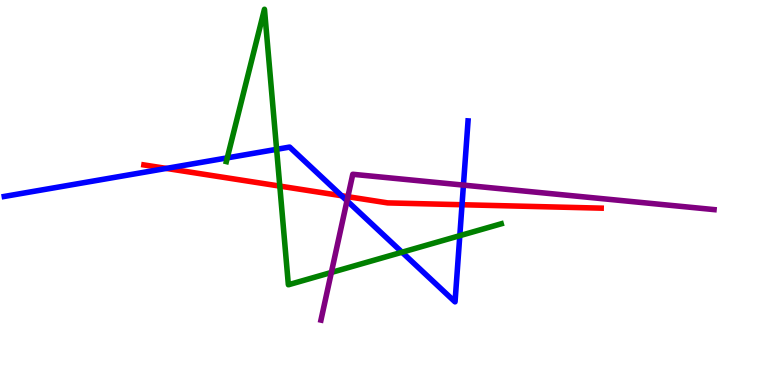[{'lines': ['blue', 'red'], 'intersections': [{'x': 2.15, 'y': 5.63}, {'x': 4.41, 'y': 4.92}, {'x': 5.96, 'y': 4.68}]}, {'lines': ['green', 'red'], 'intersections': [{'x': 3.61, 'y': 5.17}]}, {'lines': ['purple', 'red'], 'intersections': [{'x': 4.49, 'y': 4.89}]}, {'lines': ['blue', 'green'], 'intersections': [{'x': 2.93, 'y': 5.9}, {'x': 3.57, 'y': 6.12}, {'x': 5.19, 'y': 3.45}, {'x': 5.93, 'y': 3.88}]}, {'lines': ['blue', 'purple'], 'intersections': [{'x': 4.48, 'y': 4.79}, {'x': 5.98, 'y': 5.19}]}, {'lines': ['green', 'purple'], 'intersections': [{'x': 4.28, 'y': 2.92}]}]